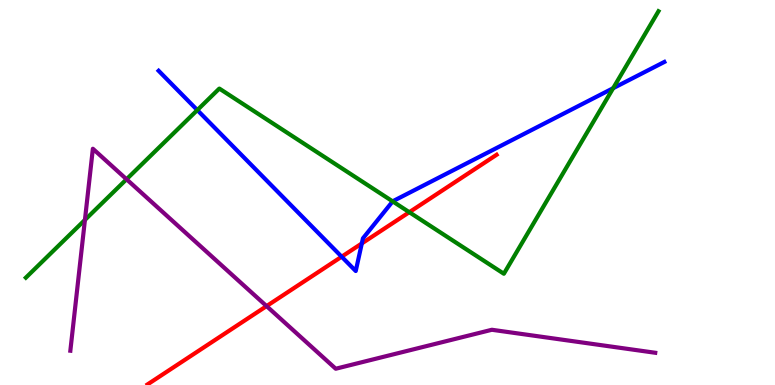[{'lines': ['blue', 'red'], 'intersections': [{'x': 4.41, 'y': 3.33}, {'x': 4.67, 'y': 3.68}]}, {'lines': ['green', 'red'], 'intersections': [{'x': 5.28, 'y': 4.49}]}, {'lines': ['purple', 'red'], 'intersections': [{'x': 3.44, 'y': 2.05}]}, {'lines': ['blue', 'green'], 'intersections': [{'x': 2.55, 'y': 7.14}, {'x': 5.07, 'y': 4.77}, {'x': 7.91, 'y': 7.71}]}, {'lines': ['blue', 'purple'], 'intersections': []}, {'lines': ['green', 'purple'], 'intersections': [{'x': 1.1, 'y': 4.29}, {'x': 1.63, 'y': 5.34}]}]